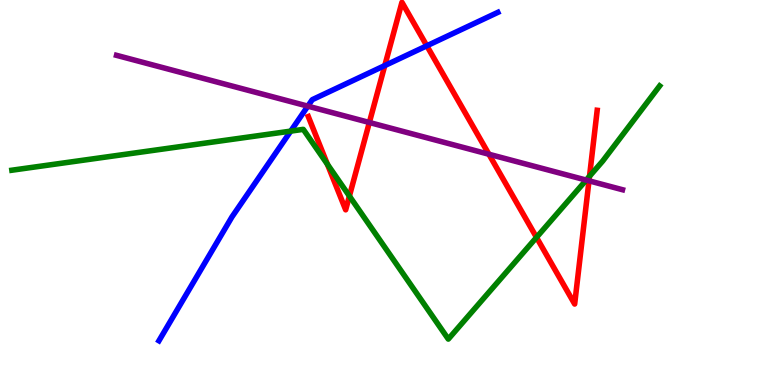[{'lines': ['blue', 'red'], 'intersections': [{'x': 4.97, 'y': 8.3}, {'x': 5.51, 'y': 8.81}]}, {'lines': ['green', 'red'], 'intersections': [{'x': 4.22, 'y': 5.73}, {'x': 4.51, 'y': 4.91}, {'x': 6.92, 'y': 3.83}, {'x': 7.61, 'y': 5.42}]}, {'lines': ['purple', 'red'], 'intersections': [{'x': 4.77, 'y': 6.82}, {'x': 6.31, 'y': 5.99}, {'x': 7.6, 'y': 5.3}]}, {'lines': ['blue', 'green'], 'intersections': [{'x': 3.75, 'y': 6.59}]}, {'lines': ['blue', 'purple'], 'intersections': [{'x': 3.97, 'y': 7.24}]}, {'lines': ['green', 'purple'], 'intersections': [{'x': 7.56, 'y': 5.32}]}]